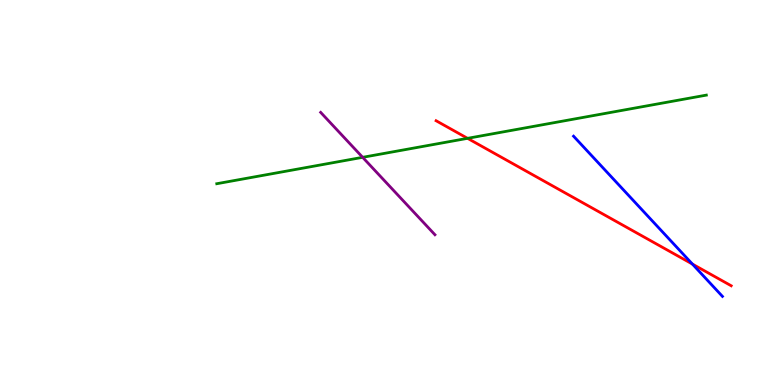[{'lines': ['blue', 'red'], 'intersections': [{'x': 8.93, 'y': 3.14}]}, {'lines': ['green', 'red'], 'intersections': [{'x': 6.03, 'y': 6.41}]}, {'lines': ['purple', 'red'], 'intersections': []}, {'lines': ['blue', 'green'], 'intersections': []}, {'lines': ['blue', 'purple'], 'intersections': []}, {'lines': ['green', 'purple'], 'intersections': [{'x': 4.68, 'y': 5.91}]}]